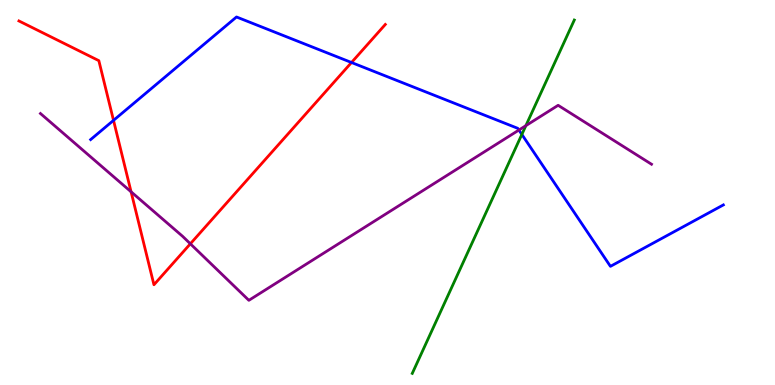[{'lines': ['blue', 'red'], 'intersections': [{'x': 1.46, 'y': 6.87}, {'x': 4.54, 'y': 8.38}]}, {'lines': ['green', 'red'], 'intersections': []}, {'lines': ['purple', 'red'], 'intersections': [{'x': 1.69, 'y': 5.02}, {'x': 2.46, 'y': 3.67}]}, {'lines': ['blue', 'green'], 'intersections': [{'x': 6.73, 'y': 6.51}]}, {'lines': ['blue', 'purple'], 'intersections': [{'x': 6.7, 'y': 6.62}]}, {'lines': ['green', 'purple'], 'intersections': [{'x': 6.79, 'y': 6.74}]}]